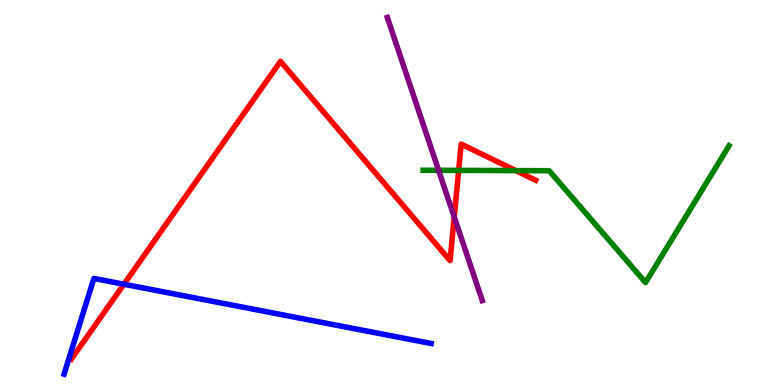[{'lines': ['blue', 'red'], 'intersections': [{'x': 1.6, 'y': 2.62}]}, {'lines': ['green', 'red'], 'intersections': [{'x': 5.92, 'y': 5.57}, {'x': 6.66, 'y': 5.57}]}, {'lines': ['purple', 'red'], 'intersections': [{'x': 5.86, 'y': 4.37}]}, {'lines': ['blue', 'green'], 'intersections': []}, {'lines': ['blue', 'purple'], 'intersections': []}, {'lines': ['green', 'purple'], 'intersections': [{'x': 5.66, 'y': 5.58}]}]